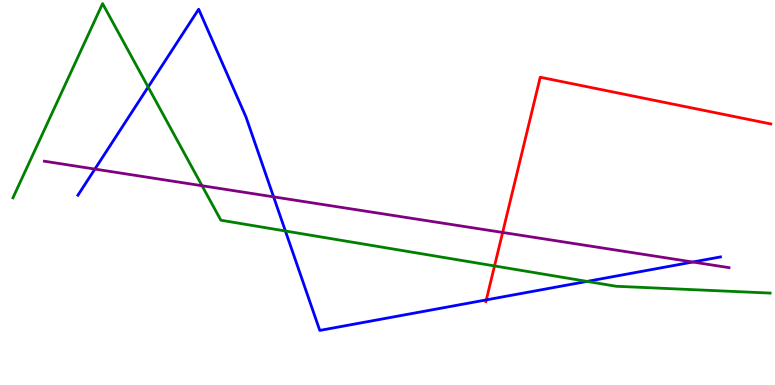[{'lines': ['blue', 'red'], 'intersections': [{'x': 6.27, 'y': 2.21}]}, {'lines': ['green', 'red'], 'intersections': [{'x': 6.38, 'y': 3.09}]}, {'lines': ['purple', 'red'], 'intersections': [{'x': 6.49, 'y': 3.96}]}, {'lines': ['blue', 'green'], 'intersections': [{'x': 1.91, 'y': 7.74}, {'x': 3.68, 'y': 4.0}, {'x': 7.57, 'y': 2.69}]}, {'lines': ['blue', 'purple'], 'intersections': [{'x': 1.22, 'y': 5.61}, {'x': 3.53, 'y': 4.89}, {'x': 8.94, 'y': 3.19}]}, {'lines': ['green', 'purple'], 'intersections': [{'x': 2.61, 'y': 5.18}]}]